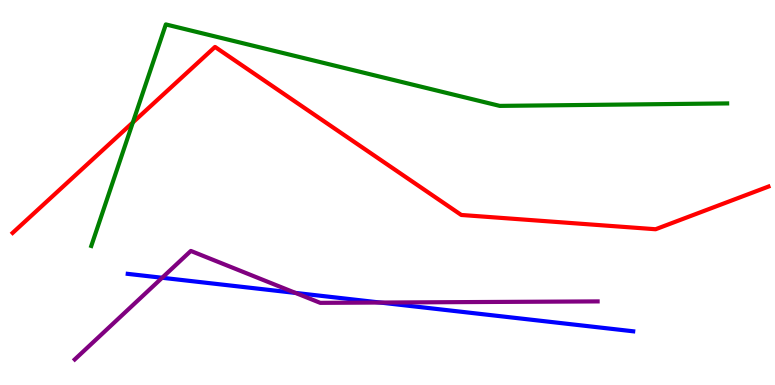[{'lines': ['blue', 'red'], 'intersections': []}, {'lines': ['green', 'red'], 'intersections': [{'x': 1.71, 'y': 6.82}]}, {'lines': ['purple', 'red'], 'intersections': []}, {'lines': ['blue', 'green'], 'intersections': []}, {'lines': ['blue', 'purple'], 'intersections': [{'x': 2.09, 'y': 2.79}, {'x': 3.81, 'y': 2.39}, {'x': 4.9, 'y': 2.14}]}, {'lines': ['green', 'purple'], 'intersections': []}]